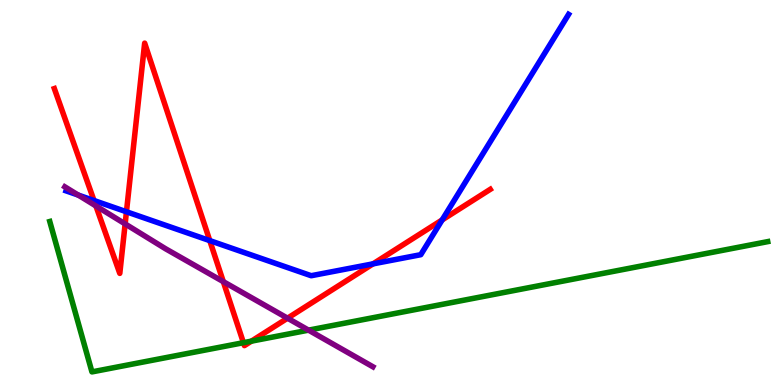[{'lines': ['blue', 'red'], 'intersections': [{'x': 1.21, 'y': 4.79}, {'x': 1.63, 'y': 4.5}, {'x': 2.71, 'y': 3.75}, {'x': 4.81, 'y': 3.15}, {'x': 5.71, 'y': 4.29}]}, {'lines': ['green', 'red'], 'intersections': [{'x': 3.14, 'y': 1.1}, {'x': 3.24, 'y': 1.14}]}, {'lines': ['purple', 'red'], 'intersections': [{'x': 1.24, 'y': 4.65}, {'x': 1.61, 'y': 4.18}, {'x': 2.88, 'y': 2.68}, {'x': 3.71, 'y': 1.74}]}, {'lines': ['blue', 'green'], 'intersections': []}, {'lines': ['blue', 'purple'], 'intersections': [{'x': 1.01, 'y': 4.93}]}, {'lines': ['green', 'purple'], 'intersections': [{'x': 3.98, 'y': 1.42}]}]